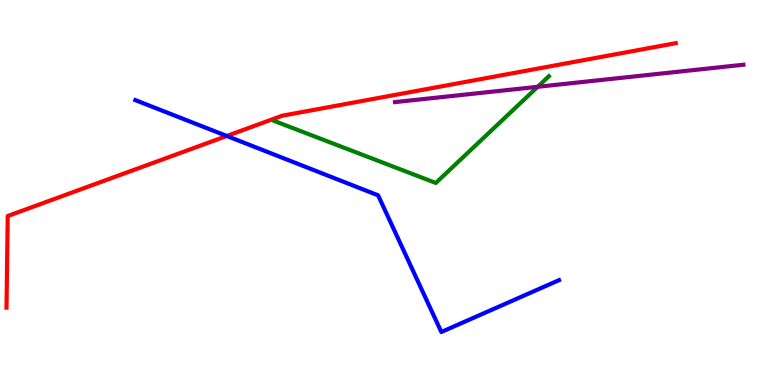[{'lines': ['blue', 'red'], 'intersections': [{'x': 2.93, 'y': 6.47}]}, {'lines': ['green', 'red'], 'intersections': []}, {'lines': ['purple', 'red'], 'intersections': []}, {'lines': ['blue', 'green'], 'intersections': []}, {'lines': ['blue', 'purple'], 'intersections': []}, {'lines': ['green', 'purple'], 'intersections': [{'x': 6.94, 'y': 7.75}]}]